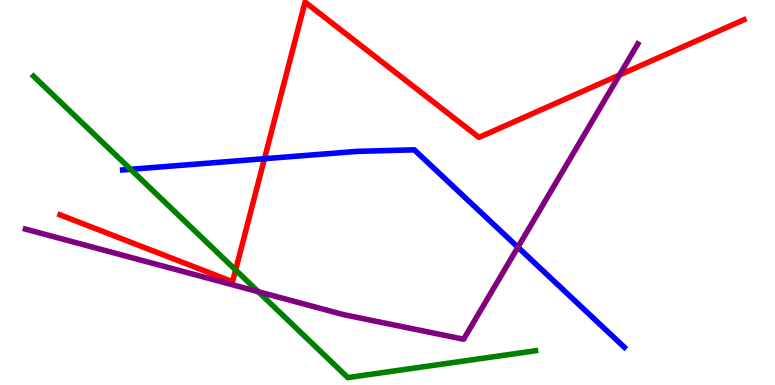[{'lines': ['blue', 'red'], 'intersections': [{'x': 3.41, 'y': 5.88}]}, {'lines': ['green', 'red'], 'intersections': [{'x': 3.04, 'y': 2.99}]}, {'lines': ['purple', 'red'], 'intersections': [{'x': 7.99, 'y': 8.05}]}, {'lines': ['blue', 'green'], 'intersections': [{'x': 1.69, 'y': 5.6}]}, {'lines': ['blue', 'purple'], 'intersections': [{'x': 6.68, 'y': 3.58}]}, {'lines': ['green', 'purple'], 'intersections': [{'x': 3.33, 'y': 2.42}]}]